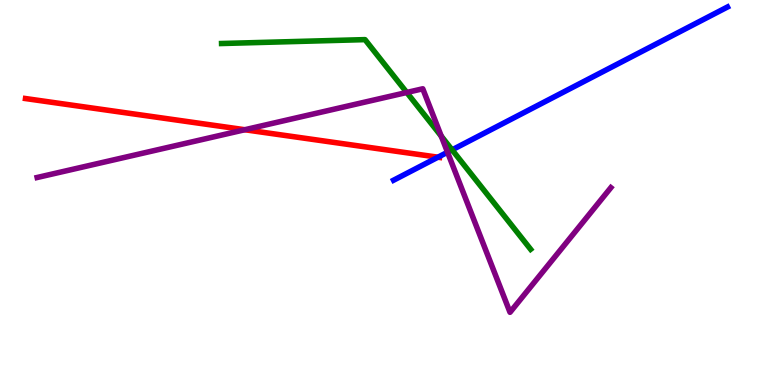[{'lines': ['blue', 'red'], 'intersections': [{'x': 5.65, 'y': 5.92}]}, {'lines': ['green', 'red'], 'intersections': []}, {'lines': ['purple', 'red'], 'intersections': [{'x': 3.16, 'y': 6.63}]}, {'lines': ['blue', 'green'], 'intersections': [{'x': 5.83, 'y': 6.11}]}, {'lines': ['blue', 'purple'], 'intersections': [{'x': 5.77, 'y': 6.05}]}, {'lines': ['green', 'purple'], 'intersections': [{'x': 5.25, 'y': 7.6}, {'x': 5.69, 'y': 6.46}]}]